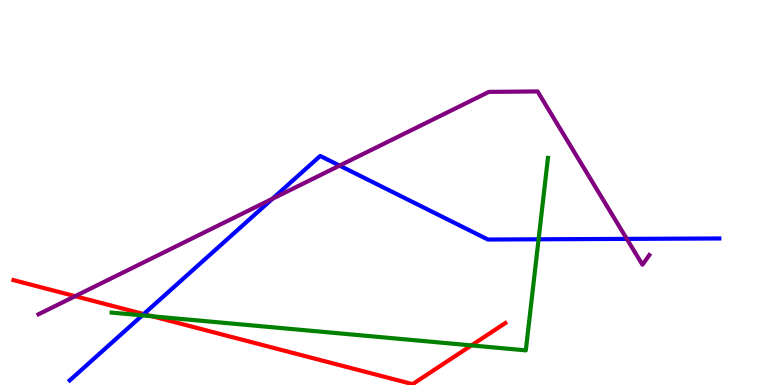[{'lines': ['blue', 'red'], 'intersections': [{'x': 1.85, 'y': 1.84}]}, {'lines': ['green', 'red'], 'intersections': [{'x': 1.97, 'y': 1.78}, {'x': 6.08, 'y': 1.03}]}, {'lines': ['purple', 'red'], 'intersections': [{'x': 0.97, 'y': 2.31}]}, {'lines': ['blue', 'green'], 'intersections': [{'x': 1.84, 'y': 1.81}, {'x': 6.95, 'y': 3.78}]}, {'lines': ['blue', 'purple'], 'intersections': [{'x': 3.52, 'y': 4.84}, {'x': 4.38, 'y': 5.7}, {'x': 8.09, 'y': 3.8}]}, {'lines': ['green', 'purple'], 'intersections': []}]